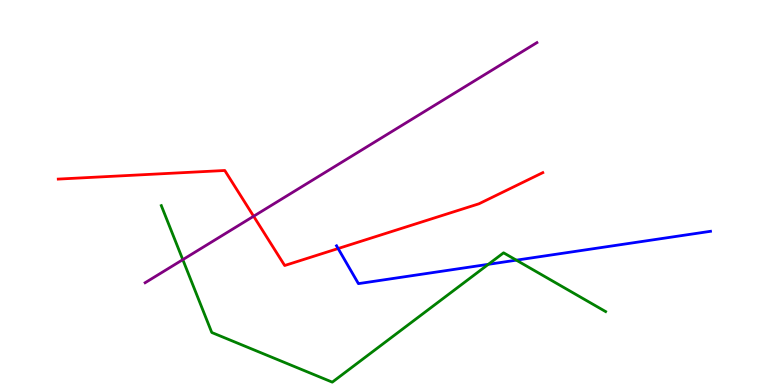[{'lines': ['blue', 'red'], 'intersections': [{'x': 4.36, 'y': 3.54}]}, {'lines': ['green', 'red'], 'intersections': []}, {'lines': ['purple', 'red'], 'intersections': [{'x': 3.27, 'y': 4.38}]}, {'lines': ['blue', 'green'], 'intersections': [{'x': 6.3, 'y': 3.13}, {'x': 6.66, 'y': 3.24}]}, {'lines': ['blue', 'purple'], 'intersections': []}, {'lines': ['green', 'purple'], 'intersections': [{'x': 2.36, 'y': 3.26}]}]